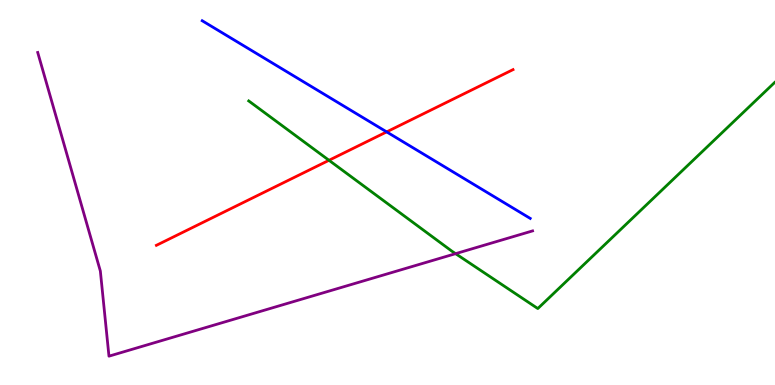[{'lines': ['blue', 'red'], 'intersections': [{'x': 4.99, 'y': 6.57}]}, {'lines': ['green', 'red'], 'intersections': [{'x': 4.25, 'y': 5.84}]}, {'lines': ['purple', 'red'], 'intersections': []}, {'lines': ['blue', 'green'], 'intersections': []}, {'lines': ['blue', 'purple'], 'intersections': []}, {'lines': ['green', 'purple'], 'intersections': [{'x': 5.88, 'y': 3.41}]}]